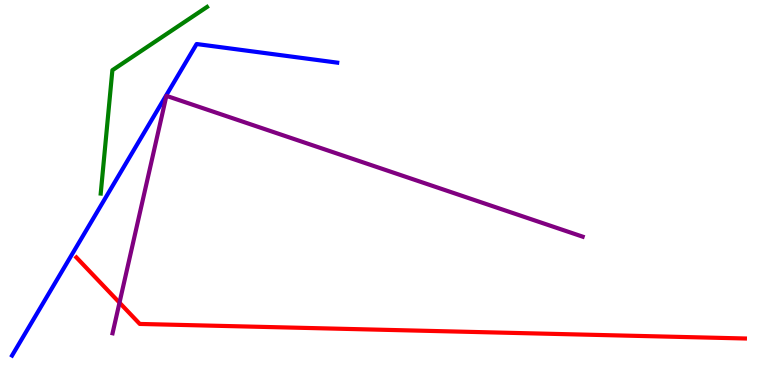[{'lines': ['blue', 'red'], 'intersections': []}, {'lines': ['green', 'red'], 'intersections': []}, {'lines': ['purple', 'red'], 'intersections': [{'x': 1.54, 'y': 2.14}]}, {'lines': ['blue', 'green'], 'intersections': []}, {'lines': ['blue', 'purple'], 'intersections': []}, {'lines': ['green', 'purple'], 'intersections': []}]